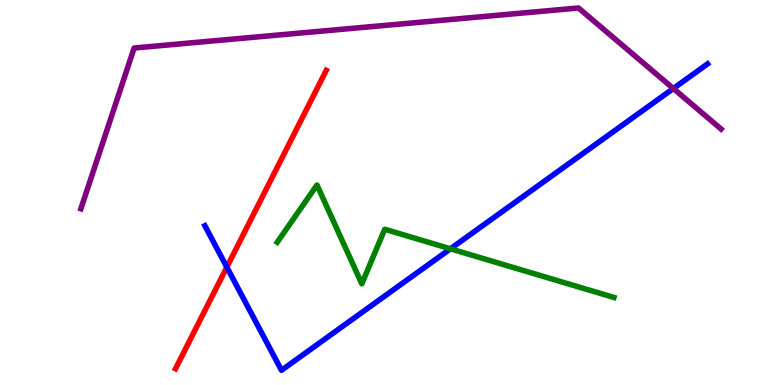[{'lines': ['blue', 'red'], 'intersections': [{'x': 2.93, 'y': 3.06}]}, {'lines': ['green', 'red'], 'intersections': []}, {'lines': ['purple', 'red'], 'intersections': []}, {'lines': ['blue', 'green'], 'intersections': [{'x': 5.81, 'y': 3.54}]}, {'lines': ['blue', 'purple'], 'intersections': [{'x': 8.69, 'y': 7.7}]}, {'lines': ['green', 'purple'], 'intersections': []}]